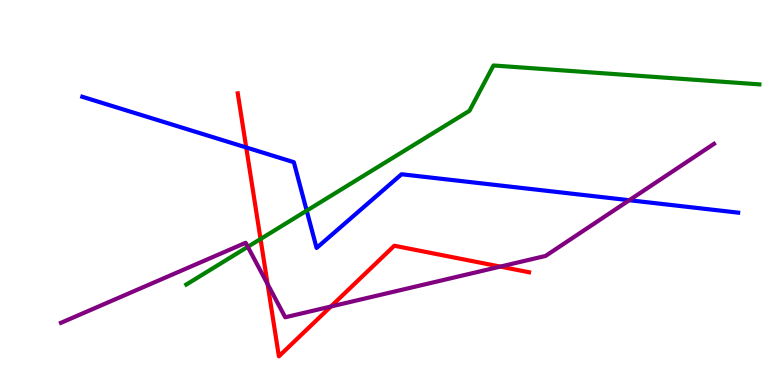[{'lines': ['blue', 'red'], 'intersections': [{'x': 3.18, 'y': 6.17}]}, {'lines': ['green', 'red'], 'intersections': [{'x': 3.36, 'y': 3.79}]}, {'lines': ['purple', 'red'], 'intersections': [{'x': 3.45, 'y': 2.62}, {'x': 4.27, 'y': 2.04}, {'x': 6.46, 'y': 3.08}]}, {'lines': ['blue', 'green'], 'intersections': [{'x': 3.96, 'y': 4.53}]}, {'lines': ['blue', 'purple'], 'intersections': [{'x': 8.12, 'y': 4.8}]}, {'lines': ['green', 'purple'], 'intersections': [{'x': 3.2, 'y': 3.59}]}]